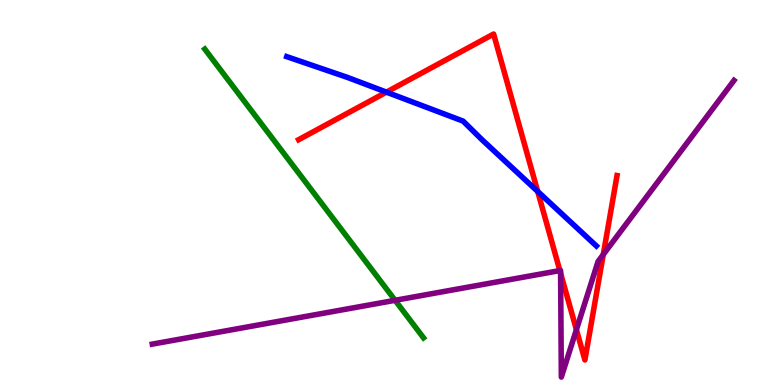[{'lines': ['blue', 'red'], 'intersections': [{'x': 4.99, 'y': 7.61}, {'x': 6.94, 'y': 5.03}]}, {'lines': ['green', 'red'], 'intersections': []}, {'lines': ['purple', 'red'], 'intersections': [{'x': 7.22, 'y': 2.97}, {'x': 7.23, 'y': 2.9}, {'x': 7.44, 'y': 1.44}, {'x': 7.78, 'y': 3.39}]}, {'lines': ['blue', 'green'], 'intersections': []}, {'lines': ['blue', 'purple'], 'intersections': []}, {'lines': ['green', 'purple'], 'intersections': [{'x': 5.1, 'y': 2.2}]}]